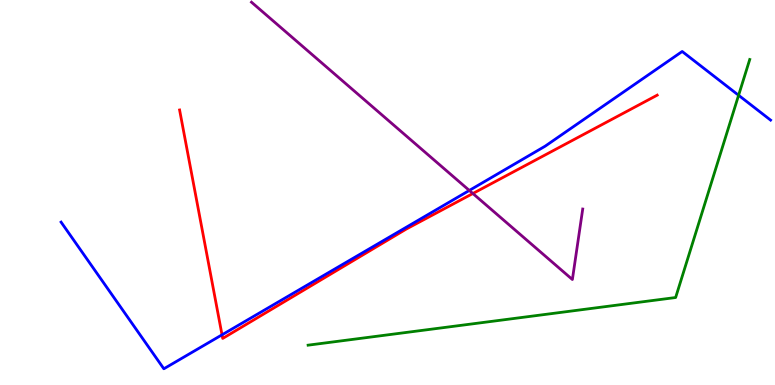[{'lines': ['blue', 'red'], 'intersections': [{'x': 2.86, 'y': 1.3}]}, {'lines': ['green', 'red'], 'intersections': []}, {'lines': ['purple', 'red'], 'intersections': [{'x': 6.1, 'y': 4.97}]}, {'lines': ['blue', 'green'], 'intersections': [{'x': 9.53, 'y': 7.53}]}, {'lines': ['blue', 'purple'], 'intersections': [{'x': 6.06, 'y': 5.05}]}, {'lines': ['green', 'purple'], 'intersections': []}]